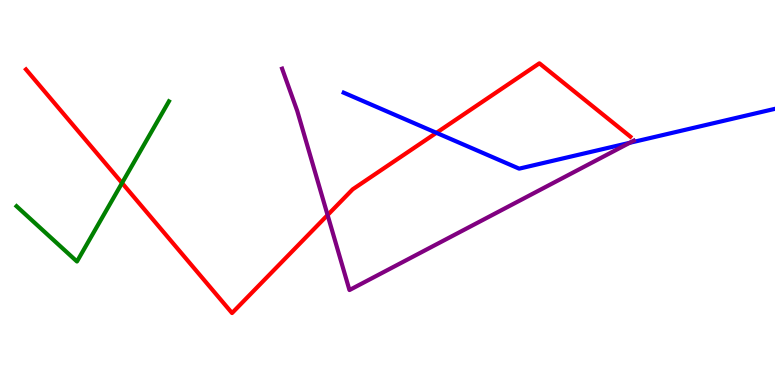[{'lines': ['blue', 'red'], 'intersections': [{'x': 5.63, 'y': 6.55}]}, {'lines': ['green', 'red'], 'intersections': [{'x': 1.57, 'y': 5.25}]}, {'lines': ['purple', 'red'], 'intersections': [{'x': 4.23, 'y': 4.41}]}, {'lines': ['blue', 'green'], 'intersections': []}, {'lines': ['blue', 'purple'], 'intersections': [{'x': 8.12, 'y': 6.29}]}, {'lines': ['green', 'purple'], 'intersections': []}]